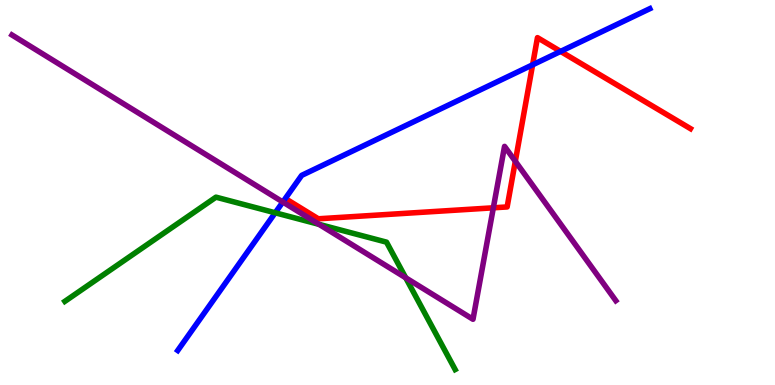[{'lines': ['blue', 'red'], 'intersections': [{'x': 6.87, 'y': 8.32}, {'x': 7.23, 'y': 8.66}]}, {'lines': ['green', 'red'], 'intersections': []}, {'lines': ['purple', 'red'], 'intersections': [{'x': 6.37, 'y': 4.6}, {'x': 6.65, 'y': 5.81}]}, {'lines': ['blue', 'green'], 'intersections': [{'x': 3.55, 'y': 4.47}]}, {'lines': ['blue', 'purple'], 'intersections': [{'x': 3.65, 'y': 4.75}]}, {'lines': ['green', 'purple'], 'intersections': [{'x': 4.12, 'y': 4.17}, {'x': 5.24, 'y': 2.78}]}]